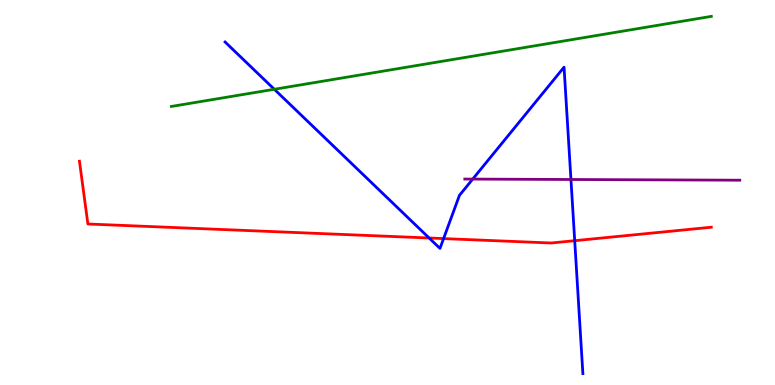[{'lines': ['blue', 'red'], 'intersections': [{'x': 5.54, 'y': 3.82}, {'x': 5.72, 'y': 3.8}, {'x': 7.42, 'y': 3.75}]}, {'lines': ['green', 'red'], 'intersections': []}, {'lines': ['purple', 'red'], 'intersections': []}, {'lines': ['blue', 'green'], 'intersections': [{'x': 3.54, 'y': 7.68}]}, {'lines': ['blue', 'purple'], 'intersections': [{'x': 6.1, 'y': 5.35}, {'x': 7.37, 'y': 5.34}]}, {'lines': ['green', 'purple'], 'intersections': []}]